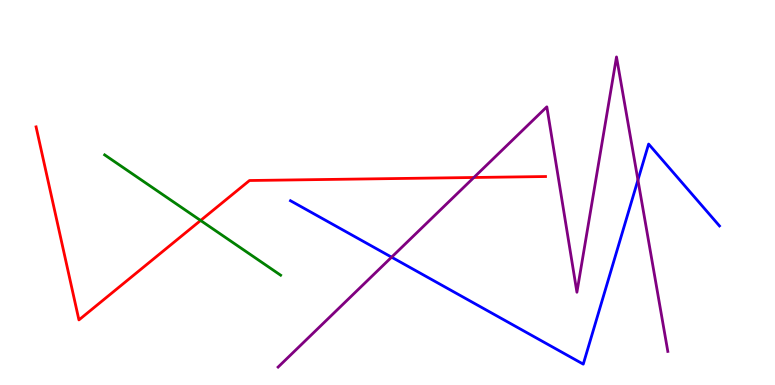[{'lines': ['blue', 'red'], 'intersections': []}, {'lines': ['green', 'red'], 'intersections': [{'x': 2.59, 'y': 4.27}]}, {'lines': ['purple', 'red'], 'intersections': [{'x': 6.11, 'y': 5.39}]}, {'lines': ['blue', 'green'], 'intersections': []}, {'lines': ['blue', 'purple'], 'intersections': [{'x': 5.05, 'y': 3.32}, {'x': 8.23, 'y': 5.32}]}, {'lines': ['green', 'purple'], 'intersections': []}]